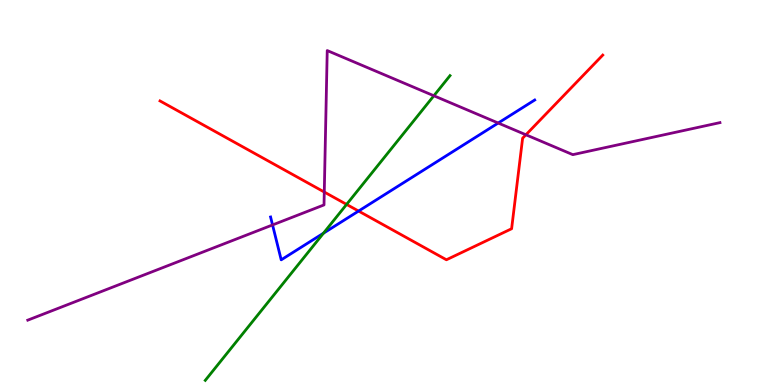[{'lines': ['blue', 'red'], 'intersections': [{'x': 4.63, 'y': 4.52}]}, {'lines': ['green', 'red'], 'intersections': [{'x': 4.47, 'y': 4.69}]}, {'lines': ['purple', 'red'], 'intersections': [{'x': 4.18, 'y': 5.01}, {'x': 6.79, 'y': 6.5}]}, {'lines': ['blue', 'green'], 'intersections': [{'x': 4.17, 'y': 3.94}]}, {'lines': ['blue', 'purple'], 'intersections': [{'x': 3.52, 'y': 4.16}, {'x': 6.43, 'y': 6.8}]}, {'lines': ['green', 'purple'], 'intersections': [{'x': 5.6, 'y': 7.51}]}]